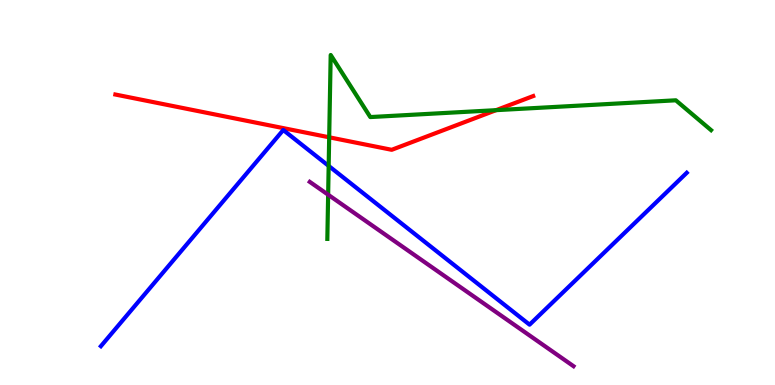[{'lines': ['blue', 'red'], 'intersections': []}, {'lines': ['green', 'red'], 'intersections': [{'x': 4.25, 'y': 6.43}, {'x': 6.4, 'y': 7.14}]}, {'lines': ['purple', 'red'], 'intersections': []}, {'lines': ['blue', 'green'], 'intersections': [{'x': 4.24, 'y': 5.69}]}, {'lines': ['blue', 'purple'], 'intersections': []}, {'lines': ['green', 'purple'], 'intersections': [{'x': 4.23, 'y': 4.94}]}]